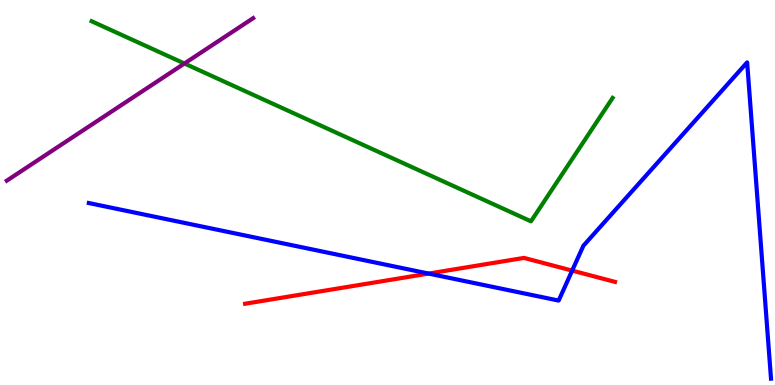[{'lines': ['blue', 'red'], 'intersections': [{'x': 5.53, 'y': 2.89}, {'x': 7.38, 'y': 2.97}]}, {'lines': ['green', 'red'], 'intersections': []}, {'lines': ['purple', 'red'], 'intersections': []}, {'lines': ['blue', 'green'], 'intersections': []}, {'lines': ['blue', 'purple'], 'intersections': []}, {'lines': ['green', 'purple'], 'intersections': [{'x': 2.38, 'y': 8.35}]}]